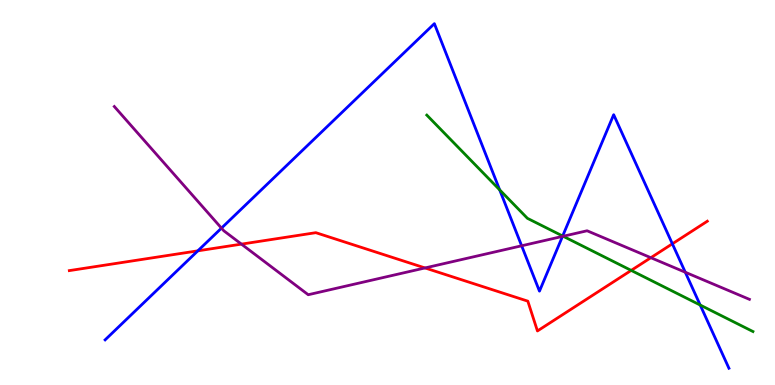[{'lines': ['blue', 'red'], 'intersections': [{'x': 2.55, 'y': 3.48}, {'x': 8.68, 'y': 3.67}]}, {'lines': ['green', 'red'], 'intersections': [{'x': 8.14, 'y': 2.98}]}, {'lines': ['purple', 'red'], 'intersections': [{'x': 3.12, 'y': 3.66}, {'x': 5.48, 'y': 3.04}, {'x': 8.4, 'y': 3.31}]}, {'lines': ['blue', 'green'], 'intersections': [{'x': 6.45, 'y': 5.07}, {'x': 7.26, 'y': 3.87}, {'x': 9.03, 'y': 2.08}]}, {'lines': ['blue', 'purple'], 'intersections': [{'x': 2.86, 'y': 4.07}, {'x': 6.73, 'y': 3.62}, {'x': 7.26, 'y': 3.86}, {'x': 8.84, 'y': 2.93}]}, {'lines': ['green', 'purple'], 'intersections': [{'x': 7.27, 'y': 3.86}]}]